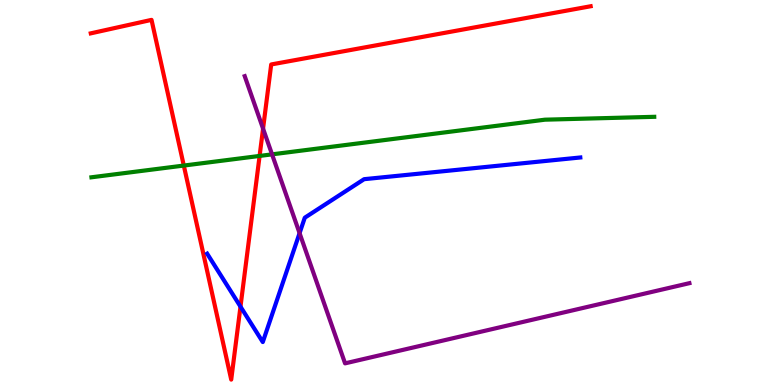[{'lines': ['blue', 'red'], 'intersections': [{'x': 3.1, 'y': 2.04}]}, {'lines': ['green', 'red'], 'intersections': [{'x': 2.37, 'y': 5.7}, {'x': 3.35, 'y': 5.95}]}, {'lines': ['purple', 'red'], 'intersections': [{'x': 3.39, 'y': 6.66}]}, {'lines': ['blue', 'green'], 'intersections': []}, {'lines': ['blue', 'purple'], 'intersections': [{'x': 3.87, 'y': 3.94}]}, {'lines': ['green', 'purple'], 'intersections': [{'x': 3.51, 'y': 5.99}]}]